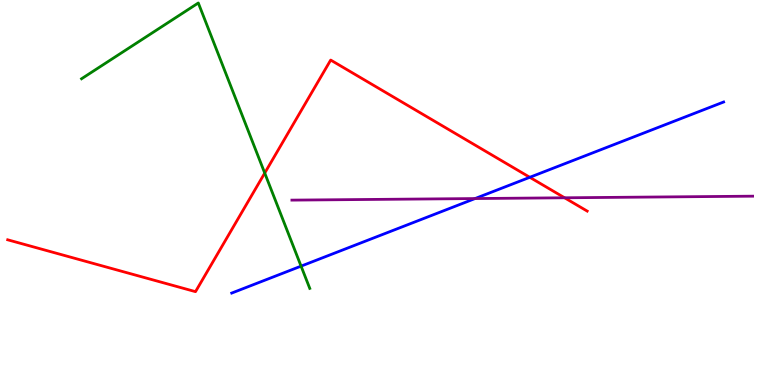[{'lines': ['blue', 'red'], 'intersections': [{'x': 6.84, 'y': 5.39}]}, {'lines': ['green', 'red'], 'intersections': [{'x': 3.42, 'y': 5.5}]}, {'lines': ['purple', 'red'], 'intersections': [{'x': 7.29, 'y': 4.86}]}, {'lines': ['blue', 'green'], 'intersections': [{'x': 3.88, 'y': 3.09}]}, {'lines': ['blue', 'purple'], 'intersections': [{'x': 6.13, 'y': 4.84}]}, {'lines': ['green', 'purple'], 'intersections': []}]